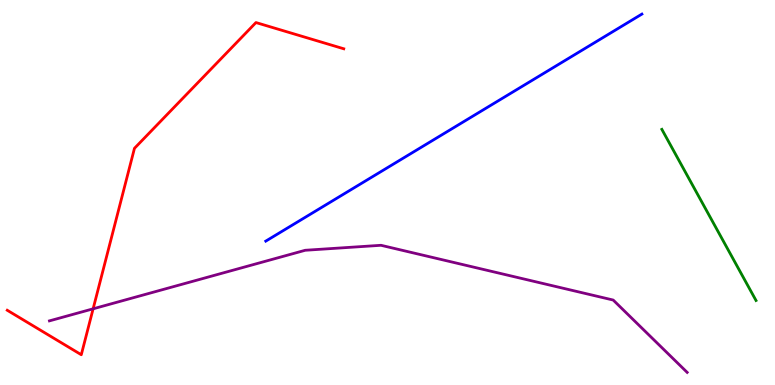[{'lines': ['blue', 'red'], 'intersections': []}, {'lines': ['green', 'red'], 'intersections': []}, {'lines': ['purple', 'red'], 'intersections': [{'x': 1.2, 'y': 1.98}]}, {'lines': ['blue', 'green'], 'intersections': []}, {'lines': ['blue', 'purple'], 'intersections': []}, {'lines': ['green', 'purple'], 'intersections': []}]